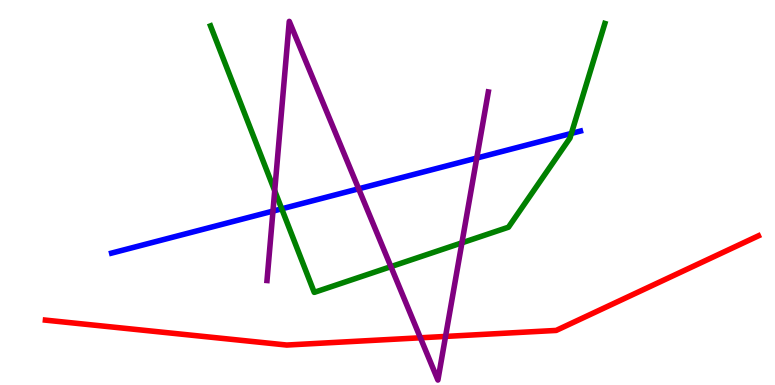[{'lines': ['blue', 'red'], 'intersections': []}, {'lines': ['green', 'red'], 'intersections': []}, {'lines': ['purple', 'red'], 'intersections': [{'x': 5.42, 'y': 1.23}, {'x': 5.75, 'y': 1.26}]}, {'lines': ['blue', 'green'], 'intersections': [{'x': 3.64, 'y': 4.58}, {'x': 7.37, 'y': 6.53}]}, {'lines': ['blue', 'purple'], 'intersections': [{'x': 3.52, 'y': 4.52}, {'x': 4.63, 'y': 5.1}, {'x': 6.15, 'y': 5.89}]}, {'lines': ['green', 'purple'], 'intersections': [{'x': 3.54, 'y': 5.04}, {'x': 5.04, 'y': 3.07}, {'x': 5.96, 'y': 3.69}]}]